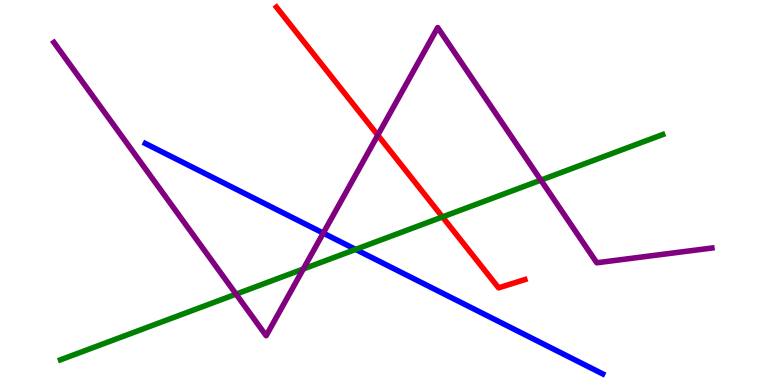[{'lines': ['blue', 'red'], 'intersections': []}, {'lines': ['green', 'red'], 'intersections': [{'x': 5.71, 'y': 4.37}]}, {'lines': ['purple', 'red'], 'intersections': [{'x': 4.87, 'y': 6.49}]}, {'lines': ['blue', 'green'], 'intersections': [{'x': 4.59, 'y': 3.52}]}, {'lines': ['blue', 'purple'], 'intersections': [{'x': 4.17, 'y': 3.95}]}, {'lines': ['green', 'purple'], 'intersections': [{'x': 3.05, 'y': 2.36}, {'x': 3.91, 'y': 3.01}, {'x': 6.98, 'y': 5.32}]}]